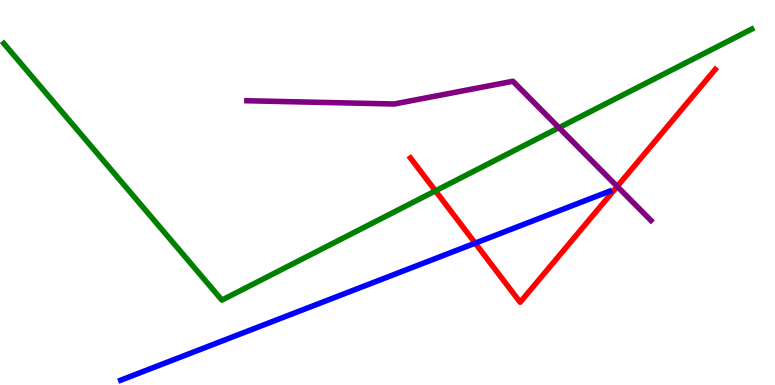[{'lines': ['blue', 'red'], 'intersections': [{'x': 6.13, 'y': 3.68}]}, {'lines': ['green', 'red'], 'intersections': [{'x': 5.62, 'y': 5.04}]}, {'lines': ['purple', 'red'], 'intersections': [{'x': 7.96, 'y': 5.16}]}, {'lines': ['blue', 'green'], 'intersections': []}, {'lines': ['blue', 'purple'], 'intersections': []}, {'lines': ['green', 'purple'], 'intersections': [{'x': 7.21, 'y': 6.68}]}]